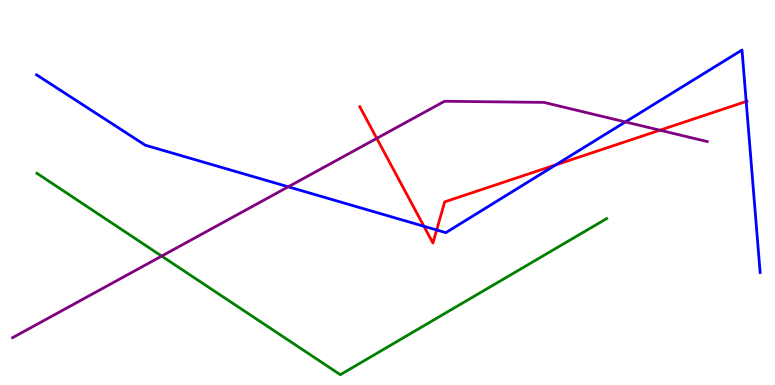[{'lines': ['blue', 'red'], 'intersections': [{'x': 5.47, 'y': 4.12}, {'x': 5.63, 'y': 4.03}, {'x': 7.17, 'y': 5.72}, {'x': 9.63, 'y': 7.36}]}, {'lines': ['green', 'red'], 'intersections': []}, {'lines': ['purple', 'red'], 'intersections': [{'x': 4.86, 'y': 6.41}, {'x': 8.51, 'y': 6.62}]}, {'lines': ['blue', 'green'], 'intersections': []}, {'lines': ['blue', 'purple'], 'intersections': [{'x': 3.72, 'y': 5.15}, {'x': 8.07, 'y': 6.83}]}, {'lines': ['green', 'purple'], 'intersections': [{'x': 2.09, 'y': 3.35}]}]